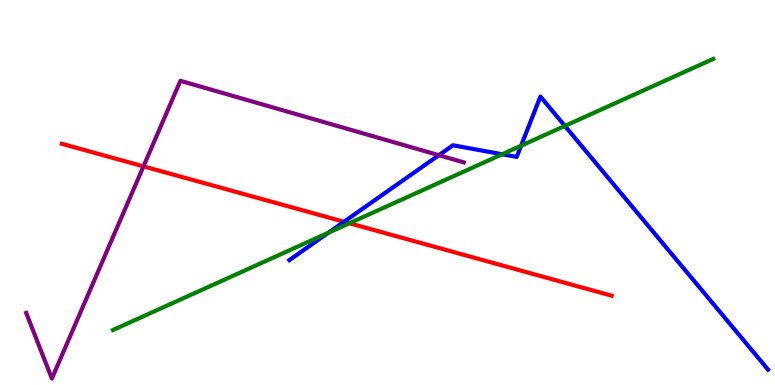[{'lines': ['blue', 'red'], 'intersections': [{'x': 4.44, 'y': 4.24}]}, {'lines': ['green', 'red'], 'intersections': [{'x': 4.51, 'y': 4.2}]}, {'lines': ['purple', 'red'], 'intersections': [{'x': 1.85, 'y': 5.68}]}, {'lines': ['blue', 'green'], 'intersections': [{'x': 4.24, 'y': 3.95}, {'x': 6.48, 'y': 5.99}, {'x': 6.72, 'y': 6.22}, {'x': 7.29, 'y': 6.73}]}, {'lines': ['blue', 'purple'], 'intersections': [{'x': 5.66, 'y': 5.97}]}, {'lines': ['green', 'purple'], 'intersections': []}]